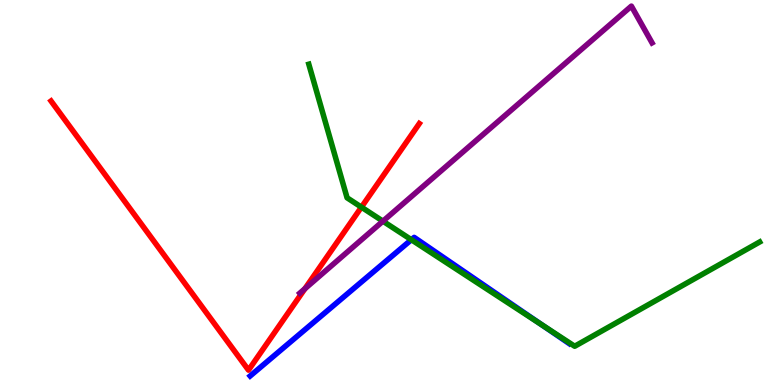[{'lines': ['blue', 'red'], 'intersections': []}, {'lines': ['green', 'red'], 'intersections': [{'x': 4.66, 'y': 4.62}]}, {'lines': ['purple', 'red'], 'intersections': [{'x': 3.93, 'y': 2.5}]}, {'lines': ['blue', 'green'], 'intersections': [{'x': 5.31, 'y': 3.77}, {'x': 6.99, 'y': 1.56}]}, {'lines': ['blue', 'purple'], 'intersections': []}, {'lines': ['green', 'purple'], 'intersections': [{'x': 4.94, 'y': 4.26}]}]